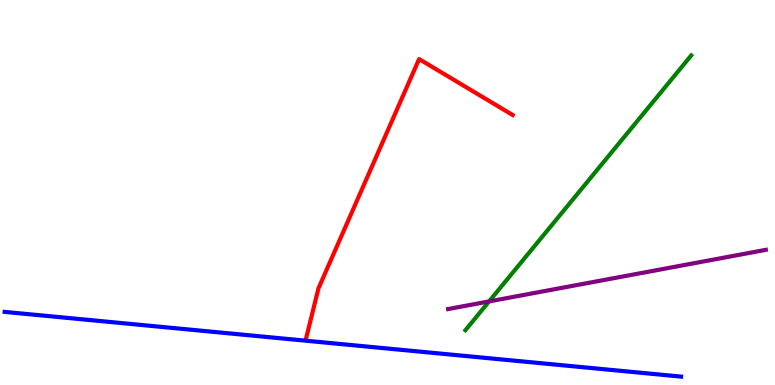[{'lines': ['blue', 'red'], 'intersections': []}, {'lines': ['green', 'red'], 'intersections': []}, {'lines': ['purple', 'red'], 'intersections': []}, {'lines': ['blue', 'green'], 'intersections': []}, {'lines': ['blue', 'purple'], 'intersections': []}, {'lines': ['green', 'purple'], 'intersections': [{'x': 6.31, 'y': 2.17}]}]